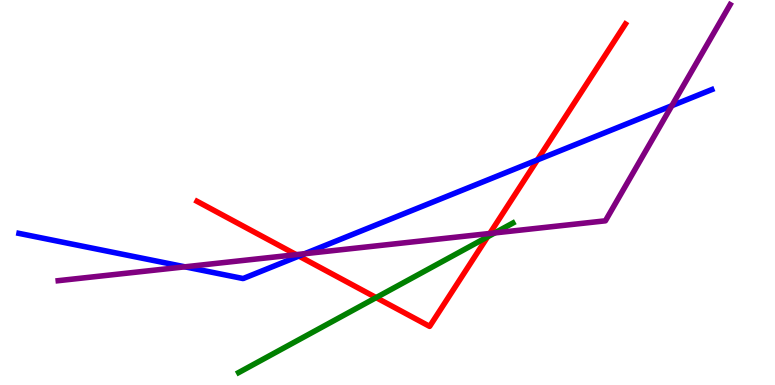[{'lines': ['blue', 'red'], 'intersections': [{'x': 3.86, 'y': 3.35}, {'x': 6.93, 'y': 5.85}]}, {'lines': ['green', 'red'], 'intersections': [{'x': 4.85, 'y': 2.27}, {'x': 6.29, 'y': 3.85}]}, {'lines': ['purple', 'red'], 'intersections': [{'x': 3.82, 'y': 3.39}, {'x': 6.32, 'y': 3.94}]}, {'lines': ['blue', 'green'], 'intersections': []}, {'lines': ['blue', 'purple'], 'intersections': [{'x': 2.39, 'y': 3.07}, {'x': 3.93, 'y': 3.41}, {'x': 8.67, 'y': 7.25}]}, {'lines': ['green', 'purple'], 'intersections': [{'x': 6.38, 'y': 3.95}]}]